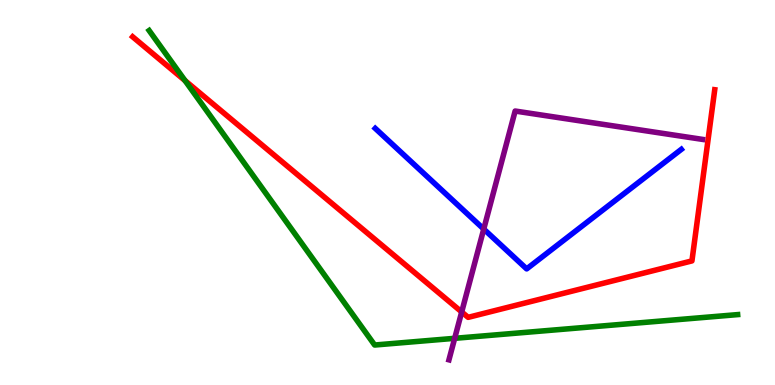[{'lines': ['blue', 'red'], 'intersections': []}, {'lines': ['green', 'red'], 'intersections': [{'x': 2.39, 'y': 7.91}]}, {'lines': ['purple', 'red'], 'intersections': [{'x': 5.96, 'y': 1.9}]}, {'lines': ['blue', 'green'], 'intersections': []}, {'lines': ['blue', 'purple'], 'intersections': [{'x': 6.24, 'y': 4.05}]}, {'lines': ['green', 'purple'], 'intersections': [{'x': 5.87, 'y': 1.21}]}]